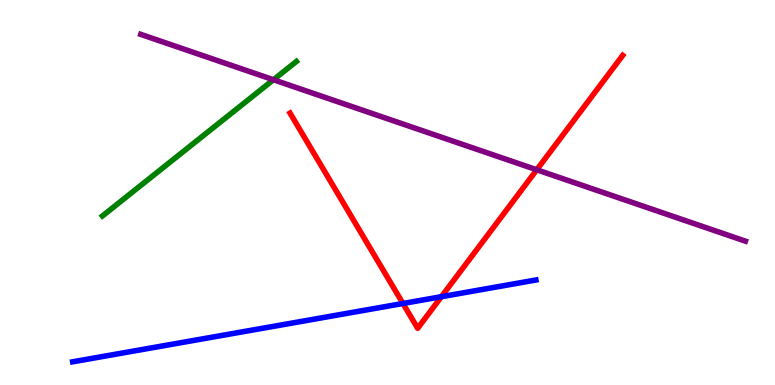[{'lines': ['blue', 'red'], 'intersections': [{'x': 5.2, 'y': 2.12}, {'x': 5.7, 'y': 2.29}]}, {'lines': ['green', 'red'], 'intersections': []}, {'lines': ['purple', 'red'], 'intersections': [{'x': 6.93, 'y': 5.59}]}, {'lines': ['blue', 'green'], 'intersections': []}, {'lines': ['blue', 'purple'], 'intersections': []}, {'lines': ['green', 'purple'], 'intersections': [{'x': 3.53, 'y': 7.93}]}]